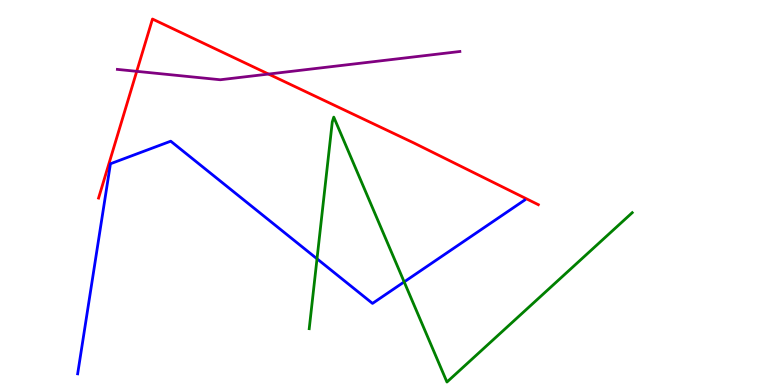[{'lines': ['blue', 'red'], 'intersections': []}, {'lines': ['green', 'red'], 'intersections': []}, {'lines': ['purple', 'red'], 'intersections': [{'x': 1.76, 'y': 8.15}, {'x': 3.46, 'y': 8.08}]}, {'lines': ['blue', 'green'], 'intersections': [{'x': 4.09, 'y': 3.28}, {'x': 5.22, 'y': 2.68}]}, {'lines': ['blue', 'purple'], 'intersections': []}, {'lines': ['green', 'purple'], 'intersections': []}]